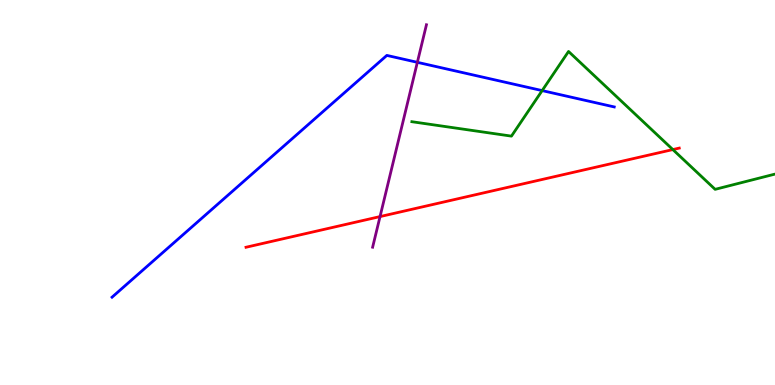[{'lines': ['blue', 'red'], 'intersections': []}, {'lines': ['green', 'red'], 'intersections': [{'x': 8.68, 'y': 6.12}]}, {'lines': ['purple', 'red'], 'intersections': [{'x': 4.9, 'y': 4.37}]}, {'lines': ['blue', 'green'], 'intersections': [{'x': 7.0, 'y': 7.65}]}, {'lines': ['blue', 'purple'], 'intersections': [{'x': 5.39, 'y': 8.38}]}, {'lines': ['green', 'purple'], 'intersections': []}]